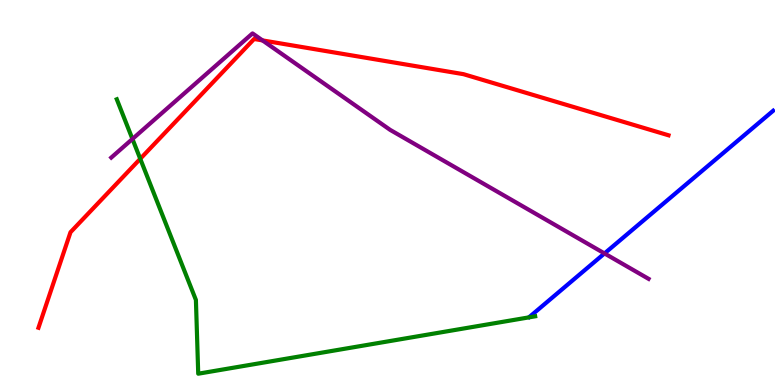[{'lines': ['blue', 'red'], 'intersections': []}, {'lines': ['green', 'red'], 'intersections': [{'x': 1.81, 'y': 5.87}]}, {'lines': ['purple', 'red'], 'intersections': [{'x': 3.39, 'y': 8.95}]}, {'lines': ['blue', 'green'], 'intersections': []}, {'lines': ['blue', 'purple'], 'intersections': [{'x': 7.8, 'y': 3.42}]}, {'lines': ['green', 'purple'], 'intersections': [{'x': 1.71, 'y': 6.39}]}]